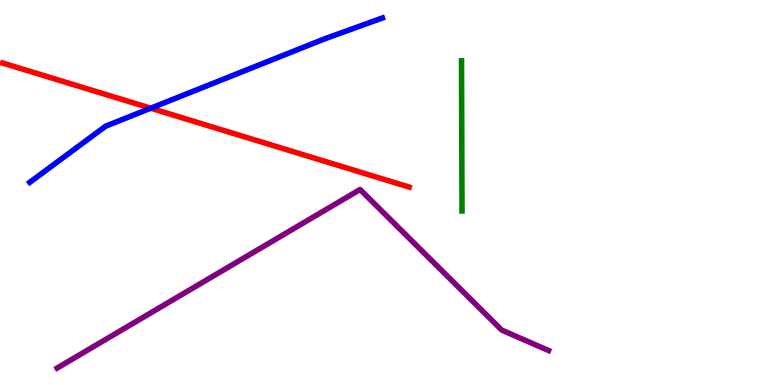[{'lines': ['blue', 'red'], 'intersections': [{'x': 1.94, 'y': 7.19}]}, {'lines': ['green', 'red'], 'intersections': []}, {'lines': ['purple', 'red'], 'intersections': []}, {'lines': ['blue', 'green'], 'intersections': []}, {'lines': ['blue', 'purple'], 'intersections': []}, {'lines': ['green', 'purple'], 'intersections': []}]